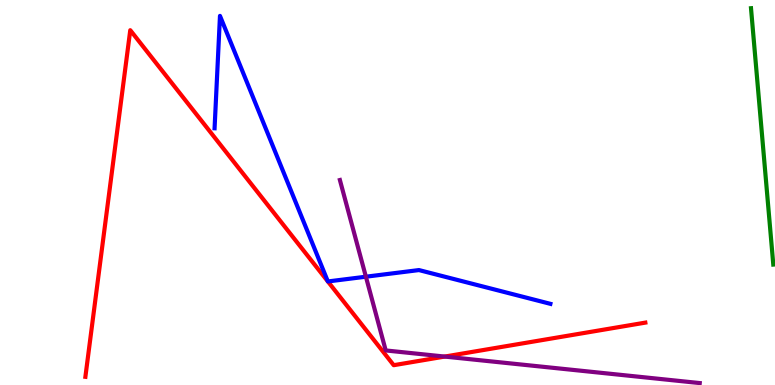[{'lines': ['blue', 'red'], 'intersections': []}, {'lines': ['green', 'red'], 'intersections': []}, {'lines': ['purple', 'red'], 'intersections': [{'x': 5.74, 'y': 0.738}]}, {'lines': ['blue', 'green'], 'intersections': []}, {'lines': ['blue', 'purple'], 'intersections': [{'x': 4.72, 'y': 2.81}]}, {'lines': ['green', 'purple'], 'intersections': []}]